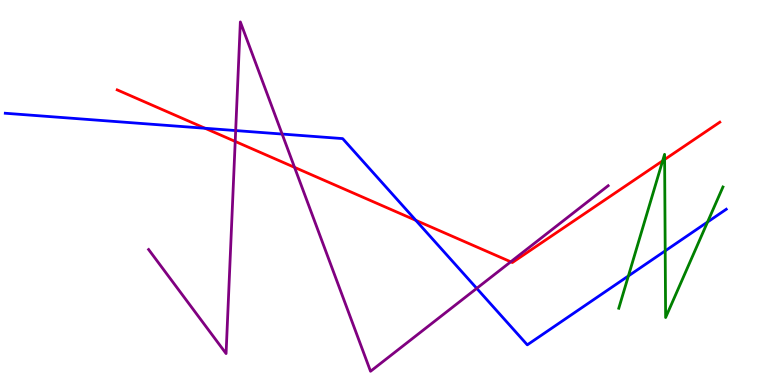[{'lines': ['blue', 'red'], 'intersections': [{'x': 2.65, 'y': 6.67}, {'x': 5.37, 'y': 4.28}]}, {'lines': ['green', 'red'], 'intersections': [{'x': 8.55, 'y': 5.82}, {'x': 8.58, 'y': 5.86}]}, {'lines': ['purple', 'red'], 'intersections': [{'x': 3.03, 'y': 6.33}, {'x': 3.8, 'y': 5.65}, {'x': 6.59, 'y': 3.2}]}, {'lines': ['blue', 'green'], 'intersections': [{'x': 8.11, 'y': 2.83}, {'x': 8.58, 'y': 3.48}, {'x': 9.13, 'y': 4.23}]}, {'lines': ['blue', 'purple'], 'intersections': [{'x': 3.04, 'y': 6.61}, {'x': 3.64, 'y': 6.52}, {'x': 6.15, 'y': 2.51}]}, {'lines': ['green', 'purple'], 'intersections': []}]